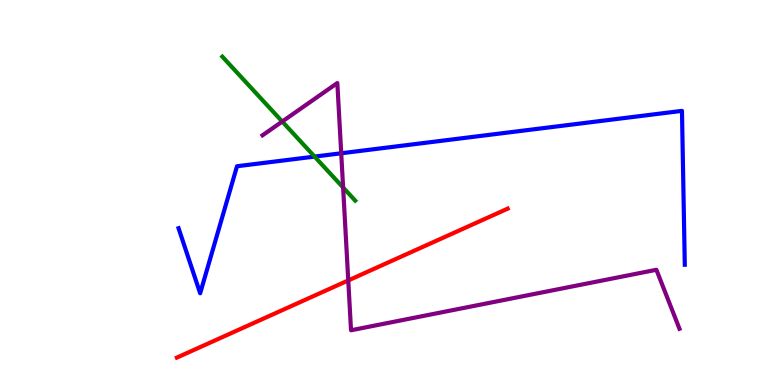[{'lines': ['blue', 'red'], 'intersections': []}, {'lines': ['green', 'red'], 'intersections': []}, {'lines': ['purple', 'red'], 'intersections': [{'x': 4.49, 'y': 2.72}]}, {'lines': ['blue', 'green'], 'intersections': [{'x': 4.06, 'y': 5.93}]}, {'lines': ['blue', 'purple'], 'intersections': [{'x': 4.4, 'y': 6.02}]}, {'lines': ['green', 'purple'], 'intersections': [{'x': 3.64, 'y': 6.84}, {'x': 4.43, 'y': 5.13}]}]